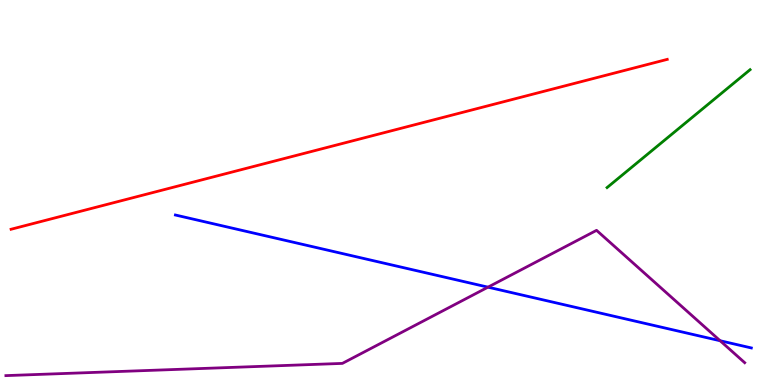[{'lines': ['blue', 'red'], 'intersections': []}, {'lines': ['green', 'red'], 'intersections': []}, {'lines': ['purple', 'red'], 'intersections': []}, {'lines': ['blue', 'green'], 'intersections': []}, {'lines': ['blue', 'purple'], 'intersections': [{'x': 6.3, 'y': 2.54}, {'x': 9.29, 'y': 1.15}]}, {'lines': ['green', 'purple'], 'intersections': []}]